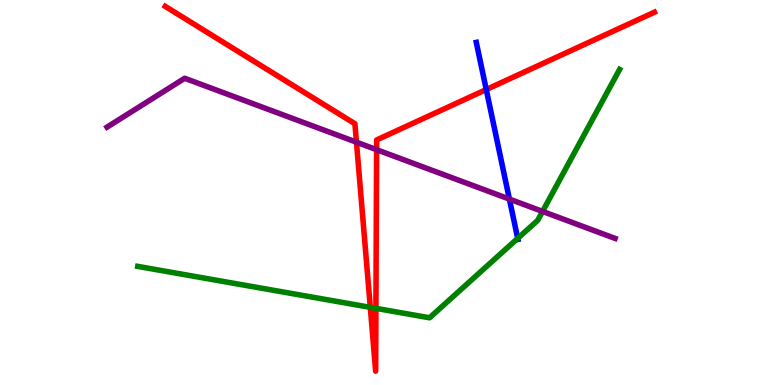[{'lines': ['blue', 'red'], 'intersections': [{'x': 6.27, 'y': 7.67}]}, {'lines': ['green', 'red'], 'intersections': [{'x': 4.78, 'y': 2.02}, {'x': 4.85, 'y': 1.99}]}, {'lines': ['purple', 'red'], 'intersections': [{'x': 4.6, 'y': 6.31}, {'x': 4.86, 'y': 6.11}]}, {'lines': ['blue', 'green'], 'intersections': [{'x': 6.68, 'y': 3.81}]}, {'lines': ['blue', 'purple'], 'intersections': [{'x': 6.57, 'y': 4.83}]}, {'lines': ['green', 'purple'], 'intersections': [{'x': 7.0, 'y': 4.51}]}]